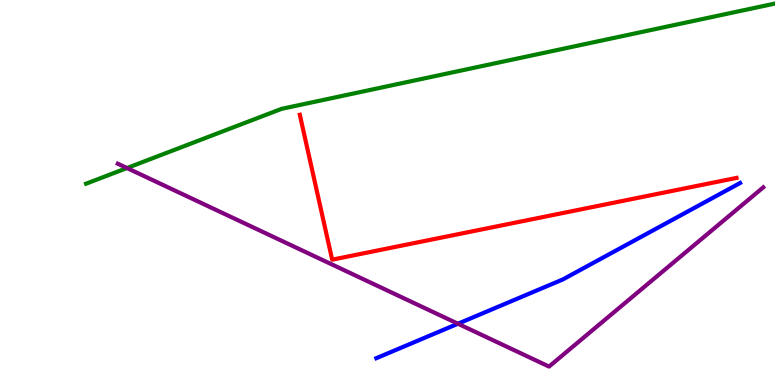[{'lines': ['blue', 'red'], 'intersections': []}, {'lines': ['green', 'red'], 'intersections': []}, {'lines': ['purple', 'red'], 'intersections': []}, {'lines': ['blue', 'green'], 'intersections': []}, {'lines': ['blue', 'purple'], 'intersections': [{'x': 5.91, 'y': 1.59}]}, {'lines': ['green', 'purple'], 'intersections': [{'x': 1.64, 'y': 5.64}]}]